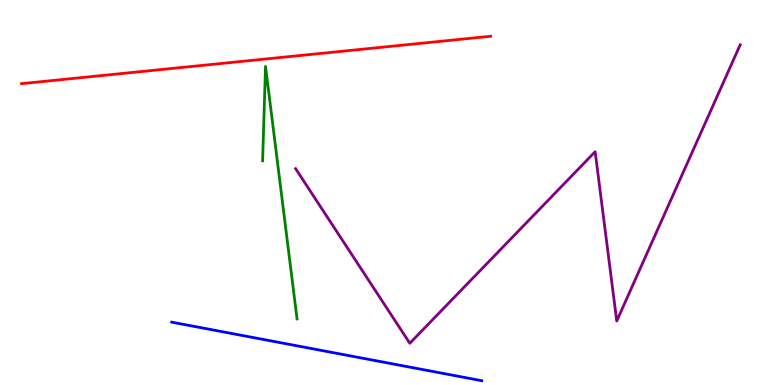[{'lines': ['blue', 'red'], 'intersections': []}, {'lines': ['green', 'red'], 'intersections': []}, {'lines': ['purple', 'red'], 'intersections': []}, {'lines': ['blue', 'green'], 'intersections': []}, {'lines': ['blue', 'purple'], 'intersections': []}, {'lines': ['green', 'purple'], 'intersections': []}]